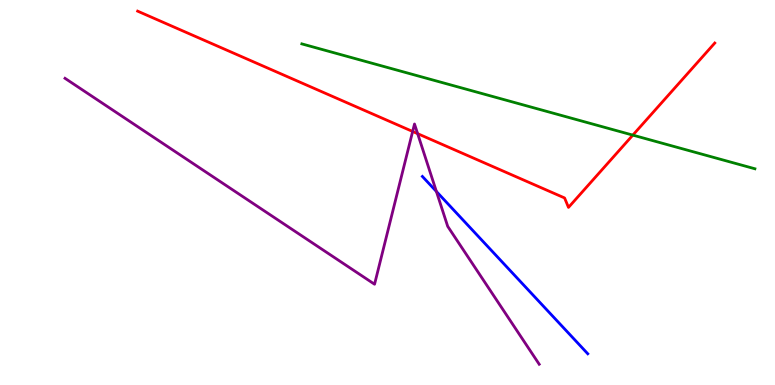[{'lines': ['blue', 'red'], 'intersections': []}, {'lines': ['green', 'red'], 'intersections': [{'x': 8.17, 'y': 6.49}]}, {'lines': ['purple', 'red'], 'intersections': [{'x': 5.32, 'y': 6.59}, {'x': 5.39, 'y': 6.53}]}, {'lines': ['blue', 'green'], 'intersections': []}, {'lines': ['blue', 'purple'], 'intersections': [{'x': 5.63, 'y': 5.03}]}, {'lines': ['green', 'purple'], 'intersections': []}]